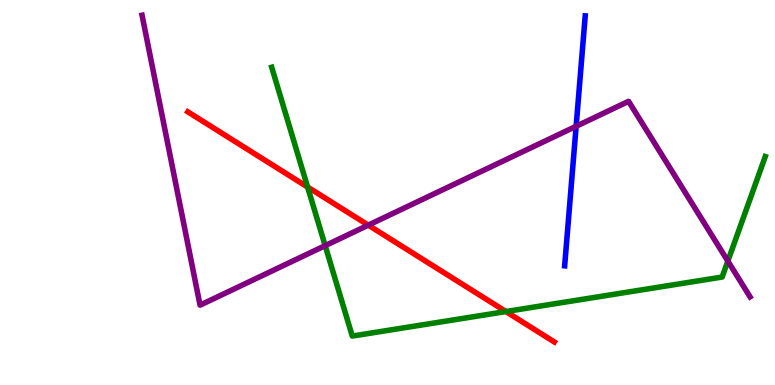[{'lines': ['blue', 'red'], 'intersections': []}, {'lines': ['green', 'red'], 'intersections': [{'x': 3.97, 'y': 5.14}, {'x': 6.53, 'y': 1.91}]}, {'lines': ['purple', 'red'], 'intersections': [{'x': 4.75, 'y': 4.15}]}, {'lines': ['blue', 'green'], 'intersections': []}, {'lines': ['blue', 'purple'], 'intersections': [{'x': 7.43, 'y': 6.72}]}, {'lines': ['green', 'purple'], 'intersections': [{'x': 4.2, 'y': 3.62}, {'x': 9.39, 'y': 3.22}]}]